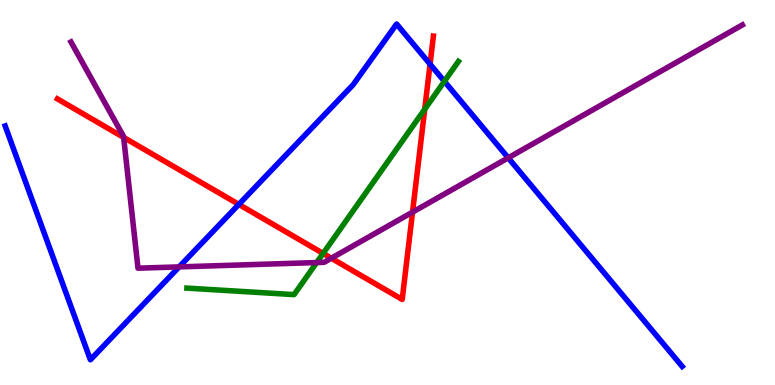[{'lines': ['blue', 'red'], 'intersections': [{'x': 3.08, 'y': 4.69}, {'x': 5.55, 'y': 8.33}]}, {'lines': ['green', 'red'], 'intersections': [{'x': 4.17, 'y': 3.42}, {'x': 5.48, 'y': 7.16}]}, {'lines': ['purple', 'red'], 'intersections': [{'x': 1.6, 'y': 6.43}, {'x': 4.28, 'y': 3.29}, {'x': 5.32, 'y': 4.49}]}, {'lines': ['blue', 'green'], 'intersections': [{'x': 5.73, 'y': 7.89}]}, {'lines': ['blue', 'purple'], 'intersections': [{'x': 2.31, 'y': 3.07}, {'x': 6.56, 'y': 5.9}]}, {'lines': ['green', 'purple'], 'intersections': [{'x': 4.09, 'y': 3.18}]}]